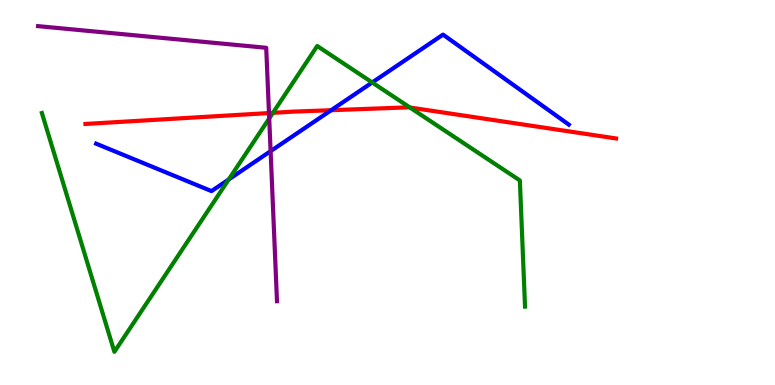[{'lines': ['blue', 'red'], 'intersections': [{'x': 4.27, 'y': 7.14}]}, {'lines': ['green', 'red'], 'intersections': [{'x': 3.52, 'y': 7.07}, {'x': 5.29, 'y': 7.21}]}, {'lines': ['purple', 'red'], 'intersections': [{'x': 3.47, 'y': 7.06}]}, {'lines': ['blue', 'green'], 'intersections': [{'x': 2.95, 'y': 5.34}, {'x': 4.8, 'y': 7.86}]}, {'lines': ['blue', 'purple'], 'intersections': [{'x': 3.49, 'y': 6.07}]}, {'lines': ['green', 'purple'], 'intersections': [{'x': 3.47, 'y': 6.92}]}]